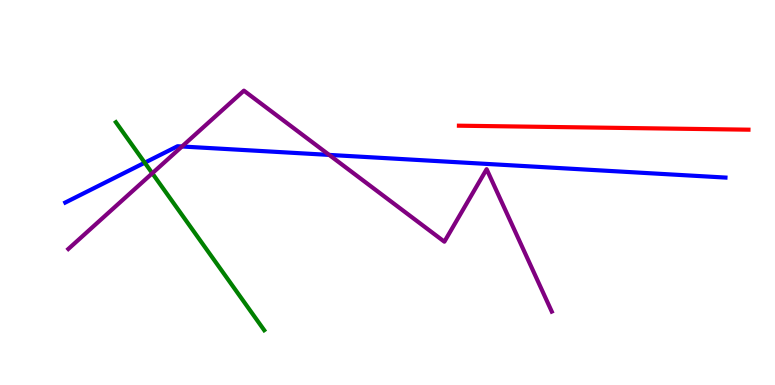[{'lines': ['blue', 'red'], 'intersections': []}, {'lines': ['green', 'red'], 'intersections': []}, {'lines': ['purple', 'red'], 'intersections': []}, {'lines': ['blue', 'green'], 'intersections': [{'x': 1.87, 'y': 5.77}]}, {'lines': ['blue', 'purple'], 'intersections': [{'x': 2.35, 'y': 6.2}, {'x': 4.25, 'y': 5.98}]}, {'lines': ['green', 'purple'], 'intersections': [{'x': 1.97, 'y': 5.5}]}]